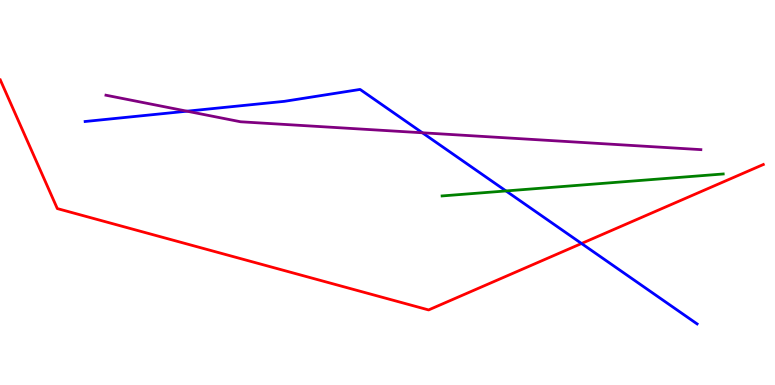[{'lines': ['blue', 'red'], 'intersections': [{'x': 7.5, 'y': 3.68}]}, {'lines': ['green', 'red'], 'intersections': []}, {'lines': ['purple', 'red'], 'intersections': []}, {'lines': ['blue', 'green'], 'intersections': [{'x': 6.53, 'y': 5.04}]}, {'lines': ['blue', 'purple'], 'intersections': [{'x': 2.41, 'y': 7.11}, {'x': 5.45, 'y': 6.55}]}, {'lines': ['green', 'purple'], 'intersections': []}]